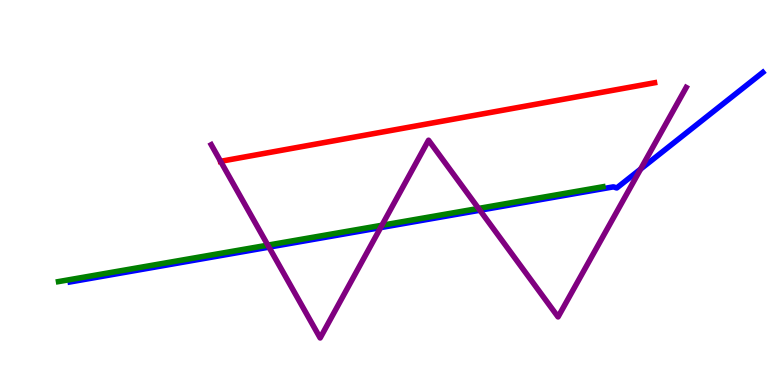[{'lines': ['blue', 'red'], 'intersections': []}, {'lines': ['green', 'red'], 'intersections': []}, {'lines': ['purple', 'red'], 'intersections': [{'x': 2.85, 'y': 5.81}]}, {'lines': ['blue', 'green'], 'intersections': []}, {'lines': ['blue', 'purple'], 'intersections': [{'x': 3.47, 'y': 3.58}, {'x': 4.91, 'y': 4.09}, {'x': 6.19, 'y': 4.54}, {'x': 8.27, 'y': 5.61}]}, {'lines': ['green', 'purple'], 'intersections': [{'x': 3.46, 'y': 3.63}, {'x': 4.93, 'y': 4.15}, {'x': 6.17, 'y': 4.59}]}]